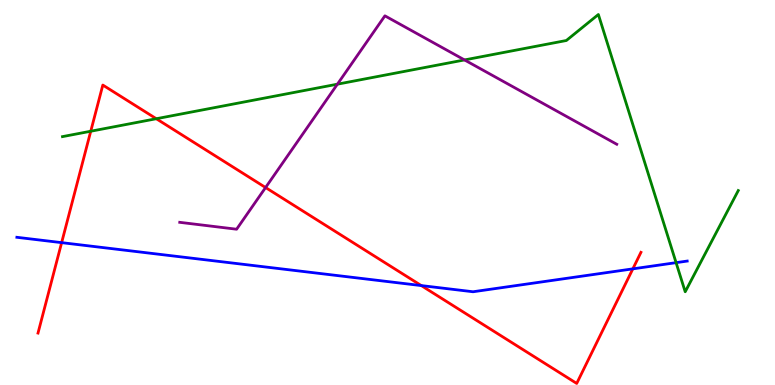[{'lines': ['blue', 'red'], 'intersections': [{'x': 0.795, 'y': 3.7}, {'x': 5.44, 'y': 2.58}, {'x': 8.17, 'y': 3.02}]}, {'lines': ['green', 'red'], 'intersections': [{'x': 1.17, 'y': 6.59}, {'x': 2.02, 'y': 6.92}]}, {'lines': ['purple', 'red'], 'intersections': [{'x': 3.43, 'y': 5.13}]}, {'lines': ['blue', 'green'], 'intersections': [{'x': 8.72, 'y': 3.18}]}, {'lines': ['blue', 'purple'], 'intersections': []}, {'lines': ['green', 'purple'], 'intersections': [{'x': 4.35, 'y': 7.81}, {'x': 5.99, 'y': 8.44}]}]